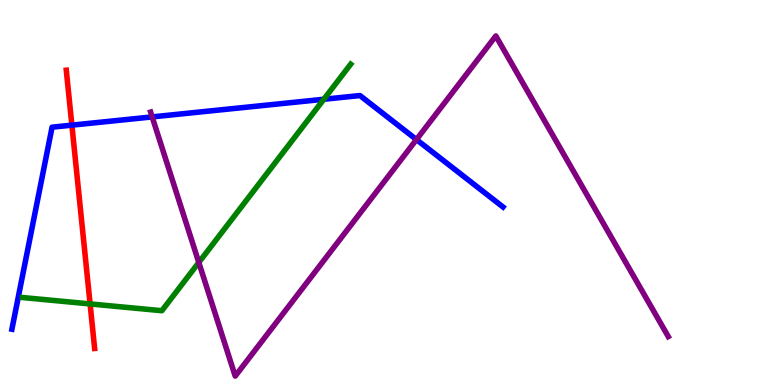[{'lines': ['blue', 'red'], 'intersections': [{'x': 0.927, 'y': 6.75}]}, {'lines': ['green', 'red'], 'intersections': [{'x': 1.16, 'y': 2.11}]}, {'lines': ['purple', 'red'], 'intersections': []}, {'lines': ['blue', 'green'], 'intersections': [{'x': 4.18, 'y': 7.42}]}, {'lines': ['blue', 'purple'], 'intersections': [{'x': 1.96, 'y': 6.96}, {'x': 5.37, 'y': 6.37}]}, {'lines': ['green', 'purple'], 'intersections': [{'x': 2.57, 'y': 3.18}]}]